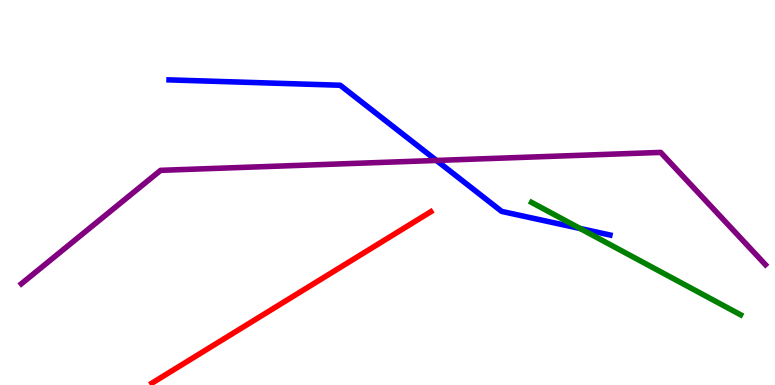[{'lines': ['blue', 'red'], 'intersections': []}, {'lines': ['green', 'red'], 'intersections': []}, {'lines': ['purple', 'red'], 'intersections': []}, {'lines': ['blue', 'green'], 'intersections': [{'x': 7.49, 'y': 4.07}]}, {'lines': ['blue', 'purple'], 'intersections': [{'x': 5.63, 'y': 5.83}]}, {'lines': ['green', 'purple'], 'intersections': []}]